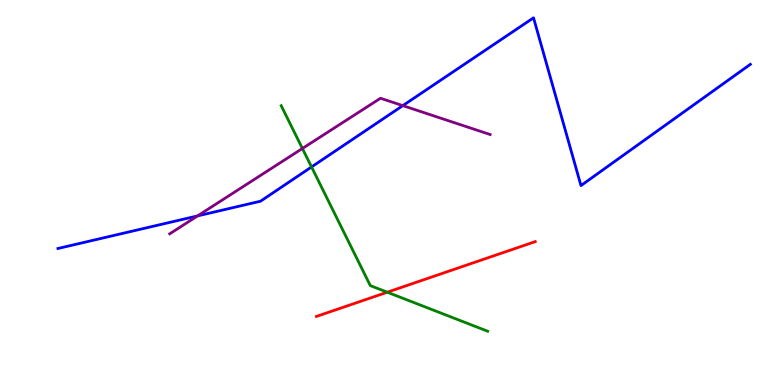[{'lines': ['blue', 'red'], 'intersections': []}, {'lines': ['green', 'red'], 'intersections': [{'x': 5.0, 'y': 2.41}]}, {'lines': ['purple', 'red'], 'intersections': []}, {'lines': ['blue', 'green'], 'intersections': [{'x': 4.02, 'y': 5.66}]}, {'lines': ['blue', 'purple'], 'intersections': [{'x': 2.55, 'y': 4.39}, {'x': 5.2, 'y': 7.26}]}, {'lines': ['green', 'purple'], 'intersections': [{'x': 3.9, 'y': 6.14}]}]